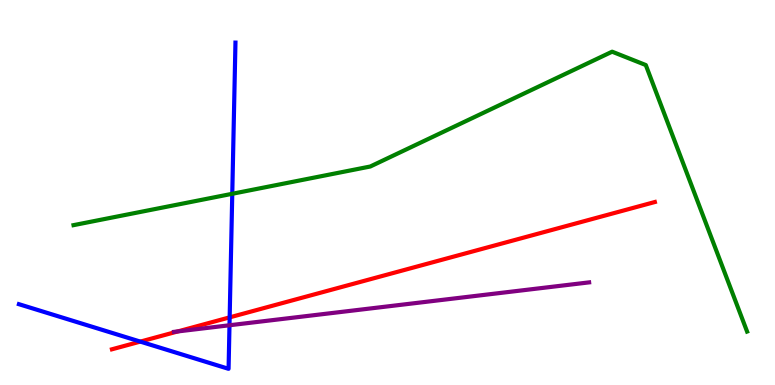[{'lines': ['blue', 'red'], 'intersections': [{'x': 1.81, 'y': 1.13}, {'x': 2.96, 'y': 1.76}]}, {'lines': ['green', 'red'], 'intersections': []}, {'lines': ['purple', 'red'], 'intersections': [{'x': 2.3, 'y': 1.39}]}, {'lines': ['blue', 'green'], 'intersections': [{'x': 3.0, 'y': 4.97}]}, {'lines': ['blue', 'purple'], 'intersections': [{'x': 2.96, 'y': 1.55}]}, {'lines': ['green', 'purple'], 'intersections': []}]